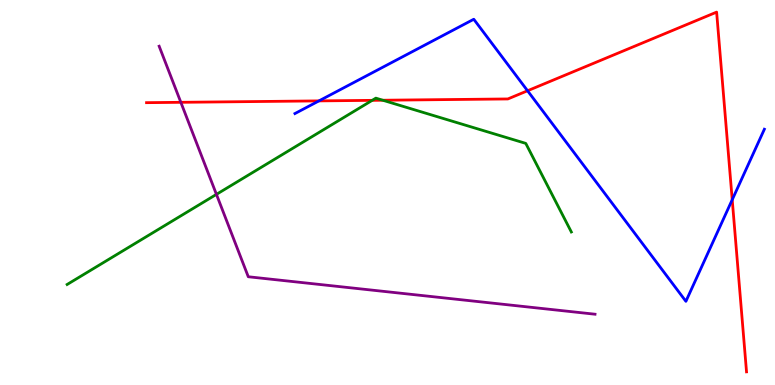[{'lines': ['blue', 'red'], 'intersections': [{'x': 4.12, 'y': 7.38}, {'x': 6.81, 'y': 7.64}, {'x': 9.45, 'y': 4.81}]}, {'lines': ['green', 'red'], 'intersections': [{'x': 4.8, 'y': 7.39}, {'x': 4.94, 'y': 7.4}]}, {'lines': ['purple', 'red'], 'intersections': [{'x': 2.33, 'y': 7.34}]}, {'lines': ['blue', 'green'], 'intersections': []}, {'lines': ['blue', 'purple'], 'intersections': []}, {'lines': ['green', 'purple'], 'intersections': [{'x': 2.79, 'y': 4.95}]}]